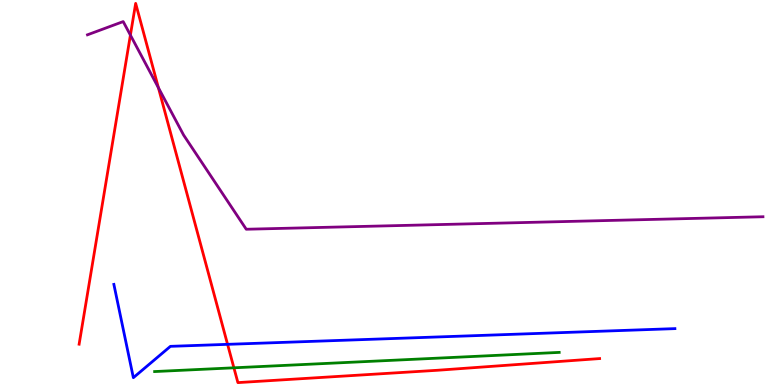[{'lines': ['blue', 'red'], 'intersections': [{'x': 2.94, 'y': 1.06}]}, {'lines': ['green', 'red'], 'intersections': [{'x': 3.02, 'y': 0.447}]}, {'lines': ['purple', 'red'], 'intersections': [{'x': 1.68, 'y': 9.09}, {'x': 2.04, 'y': 7.72}]}, {'lines': ['blue', 'green'], 'intersections': []}, {'lines': ['blue', 'purple'], 'intersections': []}, {'lines': ['green', 'purple'], 'intersections': []}]